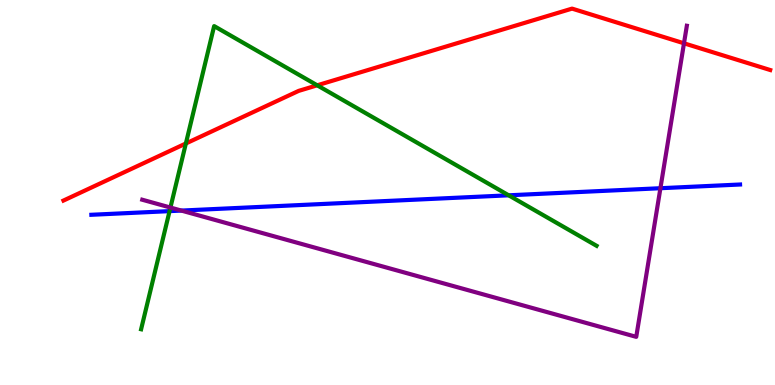[{'lines': ['blue', 'red'], 'intersections': []}, {'lines': ['green', 'red'], 'intersections': [{'x': 2.4, 'y': 6.27}, {'x': 4.09, 'y': 7.78}]}, {'lines': ['purple', 'red'], 'intersections': [{'x': 8.83, 'y': 8.88}]}, {'lines': ['blue', 'green'], 'intersections': [{'x': 2.19, 'y': 4.52}, {'x': 6.56, 'y': 4.93}]}, {'lines': ['blue', 'purple'], 'intersections': [{'x': 2.34, 'y': 4.53}, {'x': 8.52, 'y': 5.11}]}, {'lines': ['green', 'purple'], 'intersections': [{'x': 2.2, 'y': 4.61}]}]